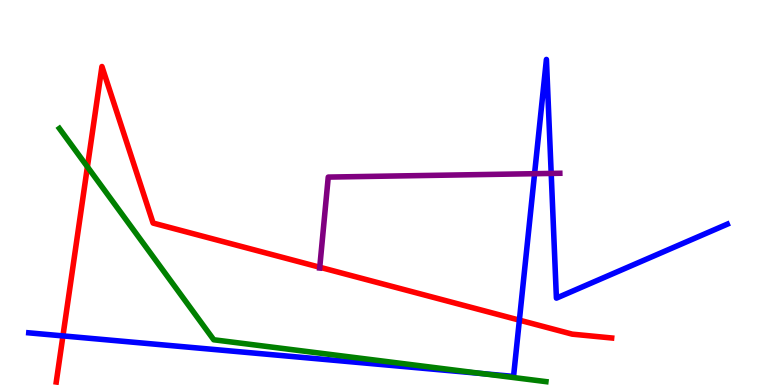[{'lines': ['blue', 'red'], 'intersections': [{'x': 0.812, 'y': 1.28}, {'x': 6.7, 'y': 1.68}]}, {'lines': ['green', 'red'], 'intersections': [{'x': 1.13, 'y': 5.67}]}, {'lines': ['purple', 'red'], 'intersections': [{'x': 4.13, 'y': 3.06}]}, {'lines': ['blue', 'green'], 'intersections': [{'x': 6.22, 'y': 0.297}]}, {'lines': ['blue', 'purple'], 'intersections': [{'x': 6.9, 'y': 5.49}, {'x': 7.11, 'y': 5.5}]}, {'lines': ['green', 'purple'], 'intersections': []}]